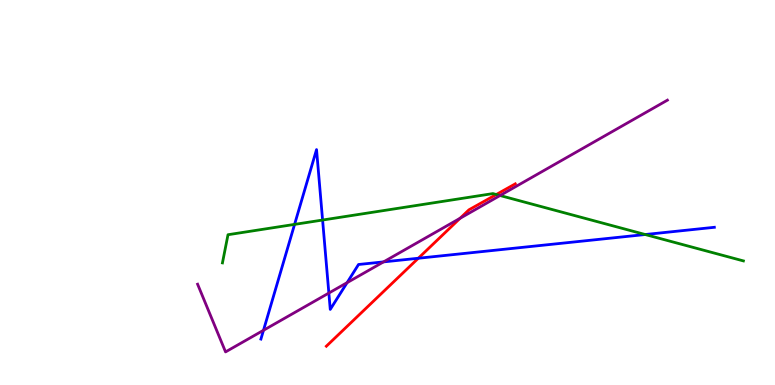[{'lines': ['blue', 'red'], 'intersections': [{'x': 5.4, 'y': 3.29}]}, {'lines': ['green', 'red'], 'intersections': [{'x': 6.4, 'y': 4.95}]}, {'lines': ['purple', 'red'], 'intersections': [{'x': 5.94, 'y': 4.33}]}, {'lines': ['blue', 'green'], 'intersections': [{'x': 3.8, 'y': 4.17}, {'x': 4.16, 'y': 4.28}, {'x': 8.33, 'y': 3.91}]}, {'lines': ['blue', 'purple'], 'intersections': [{'x': 3.4, 'y': 1.42}, {'x': 4.24, 'y': 2.39}, {'x': 4.48, 'y': 2.66}, {'x': 4.95, 'y': 3.2}]}, {'lines': ['green', 'purple'], 'intersections': [{'x': 6.45, 'y': 4.92}]}]